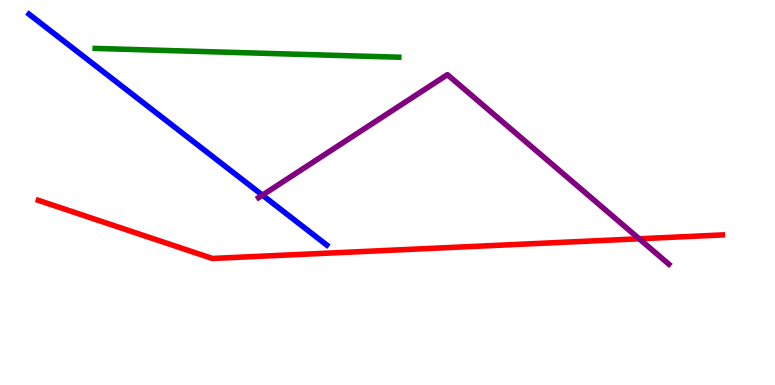[{'lines': ['blue', 'red'], 'intersections': []}, {'lines': ['green', 'red'], 'intersections': []}, {'lines': ['purple', 'red'], 'intersections': [{'x': 8.25, 'y': 3.8}]}, {'lines': ['blue', 'green'], 'intersections': []}, {'lines': ['blue', 'purple'], 'intersections': [{'x': 3.39, 'y': 4.93}]}, {'lines': ['green', 'purple'], 'intersections': []}]